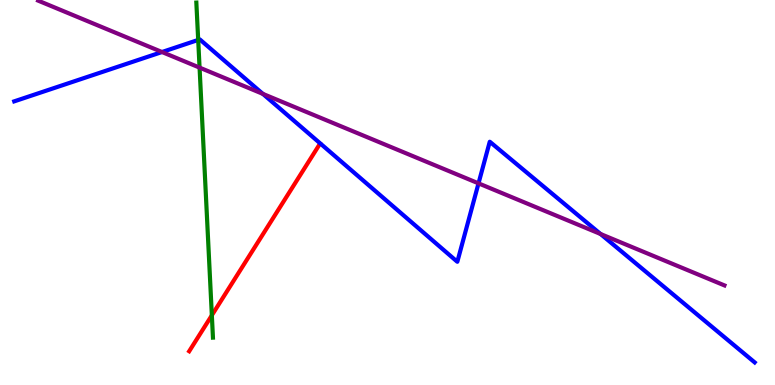[{'lines': ['blue', 'red'], 'intersections': []}, {'lines': ['green', 'red'], 'intersections': [{'x': 2.73, 'y': 1.81}]}, {'lines': ['purple', 'red'], 'intersections': []}, {'lines': ['blue', 'green'], 'intersections': [{'x': 2.56, 'y': 8.96}]}, {'lines': ['blue', 'purple'], 'intersections': [{'x': 2.09, 'y': 8.65}, {'x': 3.39, 'y': 7.56}, {'x': 6.17, 'y': 5.24}, {'x': 7.75, 'y': 3.92}]}, {'lines': ['green', 'purple'], 'intersections': [{'x': 2.58, 'y': 8.24}]}]